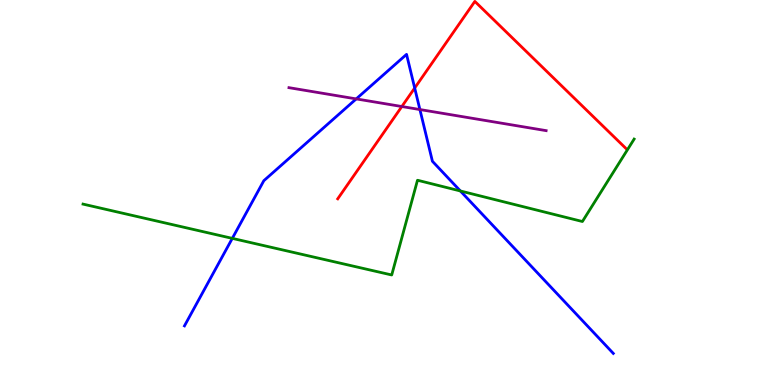[{'lines': ['blue', 'red'], 'intersections': [{'x': 5.35, 'y': 7.71}]}, {'lines': ['green', 'red'], 'intersections': []}, {'lines': ['purple', 'red'], 'intersections': [{'x': 5.18, 'y': 7.23}]}, {'lines': ['blue', 'green'], 'intersections': [{'x': 3.0, 'y': 3.81}, {'x': 5.94, 'y': 5.04}]}, {'lines': ['blue', 'purple'], 'intersections': [{'x': 4.6, 'y': 7.43}, {'x': 5.42, 'y': 7.15}]}, {'lines': ['green', 'purple'], 'intersections': []}]